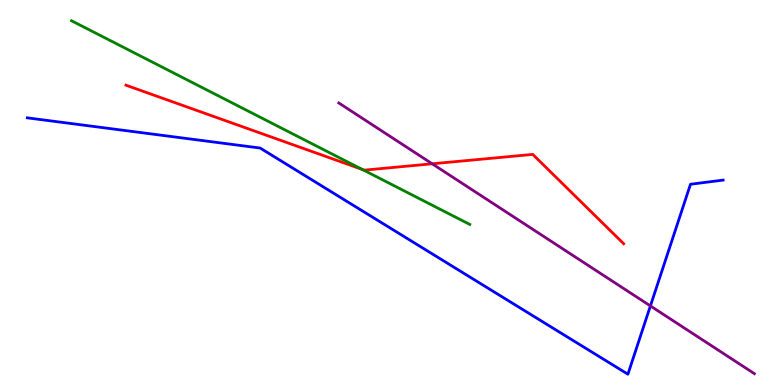[{'lines': ['blue', 'red'], 'intersections': []}, {'lines': ['green', 'red'], 'intersections': [{'x': 4.67, 'y': 5.6}]}, {'lines': ['purple', 'red'], 'intersections': [{'x': 5.58, 'y': 5.75}]}, {'lines': ['blue', 'green'], 'intersections': []}, {'lines': ['blue', 'purple'], 'intersections': [{'x': 8.39, 'y': 2.05}]}, {'lines': ['green', 'purple'], 'intersections': []}]